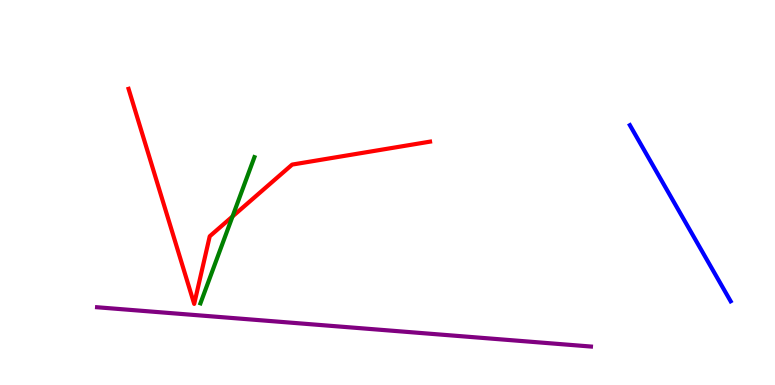[{'lines': ['blue', 'red'], 'intersections': []}, {'lines': ['green', 'red'], 'intersections': [{'x': 3.0, 'y': 4.38}]}, {'lines': ['purple', 'red'], 'intersections': []}, {'lines': ['blue', 'green'], 'intersections': []}, {'lines': ['blue', 'purple'], 'intersections': []}, {'lines': ['green', 'purple'], 'intersections': []}]